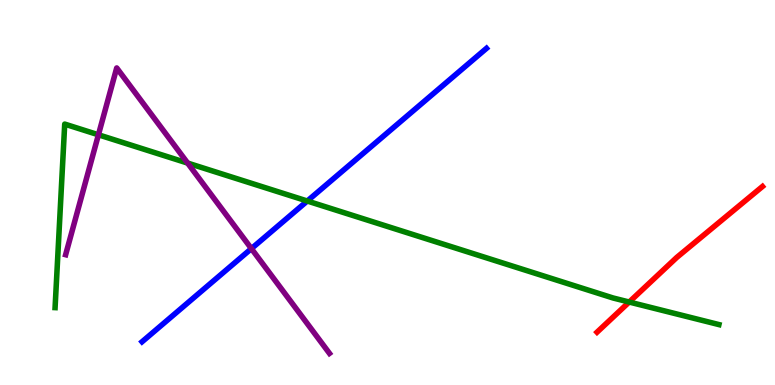[{'lines': ['blue', 'red'], 'intersections': []}, {'lines': ['green', 'red'], 'intersections': [{'x': 8.12, 'y': 2.15}]}, {'lines': ['purple', 'red'], 'intersections': []}, {'lines': ['blue', 'green'], 'intersections': [{'x': 3.96, 'y': 4.78}]}, {'lines': ['blue', 'purple'], 'intersections': [{'x': 3.24, 'y': 3.54}]}, {'lines': ['green', 'purple'], 'intersections': [{'x': 1.27, 'y': 6.5}, {'x': 2.42, 'y': 5.76}]}]